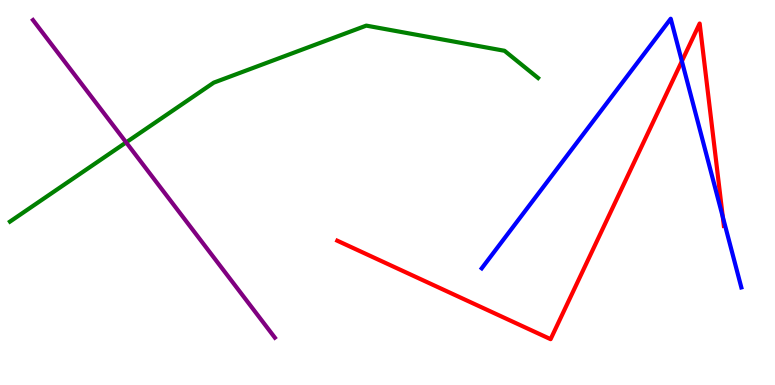[{'lines': ['blue', 'red'], 'intersections': [{'x': 8.8, 'y': 8.41}, {'x': 9.33, 'y': 4.37}]}, {'lines': ['green', 'red'], 'intersections': []}, {'lines': ['purple', 'red'], 'intersections': []}, {'lines': ['blue', 'green'], 'intersections': []}, {'lines': ['blue', 'purple'], 'intersections': []}, {'lines': ['green', 'purple'], 'intersections': [{'x': 1.63, 'y': 6.3}]}]